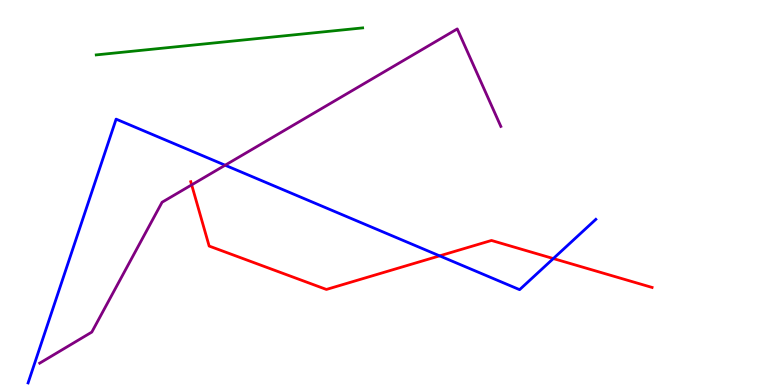[{'lines': ['blue', 'red'], 'intersections': [{'x': 5.67, 'y': 3.35}, {'x': 7.14, 'y': 3.28}]}, {'lines': ['green', 'red'], 'intersections': []}, {'lines': ['purple', 'red'], 'intersections': [{'x': 2.47, 'y': 5.2}]}, {'lines': ['blue', 'green'], 'intersections': []}, {'lines': ['blue', 'purple'], 'intersections': [{'x': 2.91, 'y': 5.71}]}, {'lines': ['green', 'purple'], 'intersections': []}]